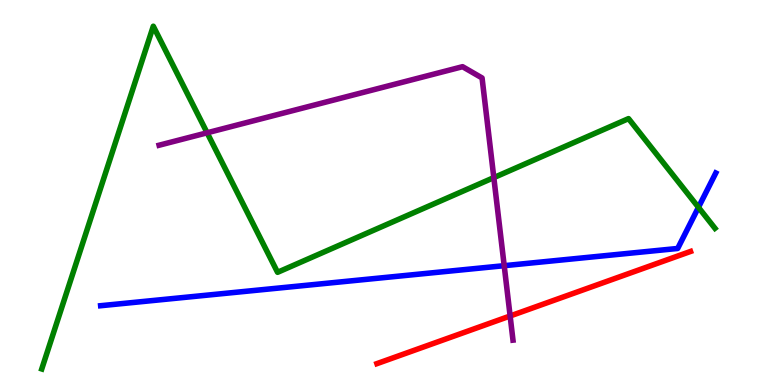[{'lines': ['blue', 'red'], 'intersections': []}, {'lines': ['green', 'red'], 'intersections': []}, {'lines': ['purple', 'red'], 'intersections': [{'x': 6.58, 'y': 1.79}]}, {'lines': ['blue', 'green'], 'intersections': [{'x': 9.01, 'y': 4.61}]}, {'lines': ['blue', 'purple'], 'intersections': [{'x': 6.51, 'y': 3.1}]}, {'lines': ['green', 'purple'], 'intersections': [{'x': 2.67, 'y': 6.55}, {'x': 6.37, 'y': 5.39}]}]